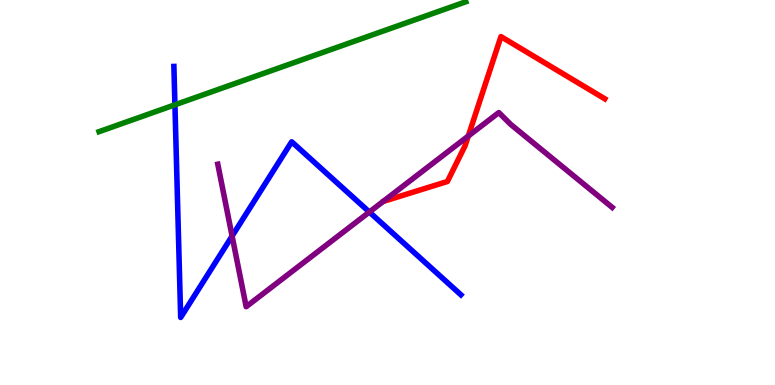[{'lines': ['blue', 'red'], 'intersections': []}, {'lines': ['green', 'red'], 'intersections': []}, {'lines': ['purple', 'red'], 'intersections': [{'x': 6.04, 'y': 6.47}]}, {'lines': ['blue', 'green'], 'intersections': [{'x': 2.26, 'y': 7.28}]}, {'lines': ['blue', 'purple'], 'intersections': [{'x': 2.99, 'y': 3.87}, {'x': 4.77, 'y': 4.49}]}, {'lines': ['green', 'purple'], 'intersections': []}]